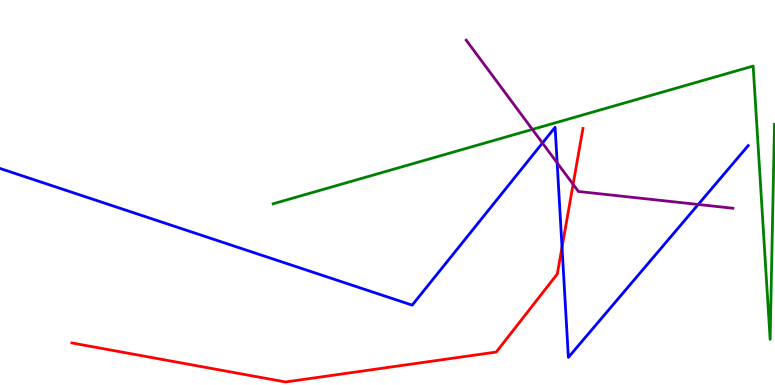[{'lines': ['blue', 'red'], 'intersections': [{'x': 7.25, 'y': 3.58}]}, {'lines': ['green', 'red'], 'intersections': []}, {'lines': ['purple', 'red'], 'intersections': [{'x': 7.39, 'y': 5.21}]}, {'lines': ['blue', 'green'], 'intersections': []}, {'lines': ['blue', 'purple'], 'intersections': [{'x': 7.0, 'y': 6.29}, {'x': 7.19, 'y': 5.77}, {'x': 9.01, 'y': 4.69}]}, {'lines': ['green', 'purple'], 'intersections': [{'x': 6.87, 'y': 6.64}]}]